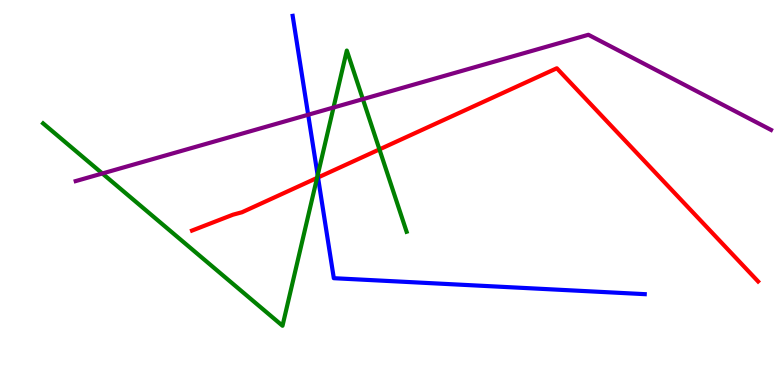[{'lines': ['blue', 'red'], 'intersections': [{'x': 4.1, 'y': 5.39}]}, {'lines': ['green', 'red'], 'intersections': [{'x': 4.09, 'y': 5.38}, {'x': 4.9, 'y': 6.12}]}, {'lines': ['purple', 'red'], 'intersections': []}, {'lines': ['blue', 'green'], 'intersections': [{'x': 4.1, 'y': 5.45}]}, {'lines': ['blue', 'purple'], 'intersections': [{'x': 3.98, 'y': 7.02}]}, {'lines': ['green', 'purple'], 'intersections': [{'x': 1.32, 'y': 5.49}, {'x': 4.3, 'y': 7.21}, {'x': 4.68, 'y': 7.42}]}]